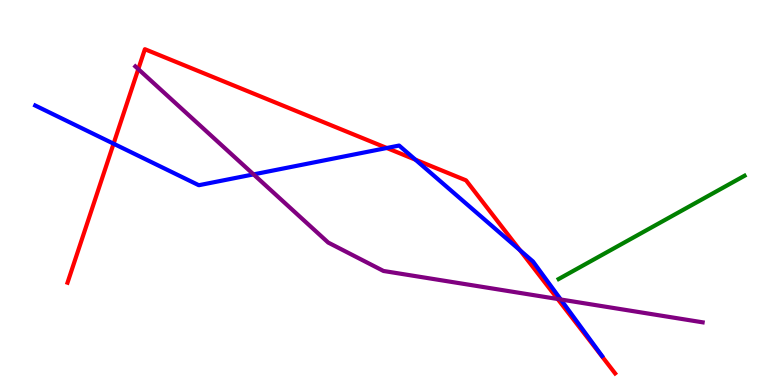[{'lines': ['blue', 'red'], 'intersections': [{'x': 1.47, 'y': 6.27}, {'x': 4.99, 'y': 6.16}, {'x': 5.36, 'y': 5.85}, {'x': 6.71, 'y': 3.5}]}, {'lines': ['green', 'red'], 'intersections': []}, {'lines': ['purple', 'red'], 'intersections': [{'x': 1.78, 'y': 8.2}, {'x': 7.2, 'y': 2.23}]}, {'lines': ['blue', 'green'], 'intersections': []}, {'lines': ['blue', 'purple'], 'intersections': [{'x': 3.27, 'y': 5.47}, {'x': 7.24, 'y': 2.22}]}, {'lines': ['green', 'purple'], 'intersections': []}]